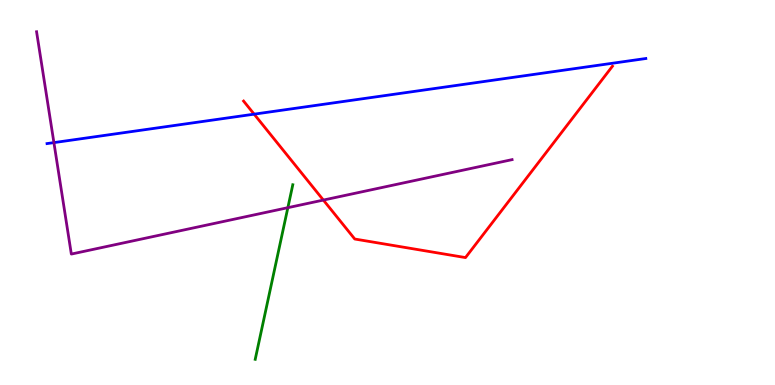[{'lines': ['blue', 'red'], 'intersections': [{'x': 3.28, 'y': 7.03}]}, {'lines': ['green', 'red'], 'intersections': []}, {'lines': ['purple', 'red'], 'intersections': [{'x': 4.17, 'y': 4.8}]}, {'lines': ['blue', 'green'], 'intersections': []}, {'lines': ['blue', 'purple'], 'intersections': [{'x': 0.696, 'y': 6.3}]}, {'lines': ['green', 'purple'], 'intersections': [{'x': 3.71, 'y': 4.61}]}]